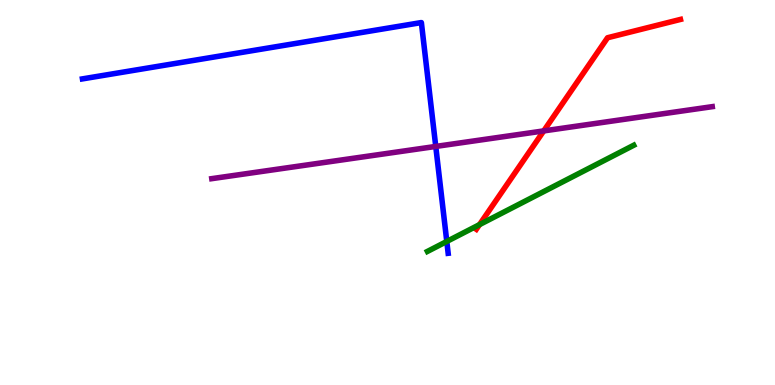[{'lines': ['blue', 'red'], 'intersections': []}, {'lines': ['green', 'red'], 'intersections': [{'x': 6.19, 'y': 4.17}]}, {'lines': ['purple', 'red'], 'intersections': [{'x': 7.02, 'y': 6.6}]}, {'lines': ['blue', 'green'], 'intersections': [{'x': 5.77, 'y': 3.73}]}, {'lines': ['blue', 'purple'], 'intersections': [{'x': 5.62, 'y': 6.2}]}, {'lines': ['green', 'purple'], 'intersections': []}]